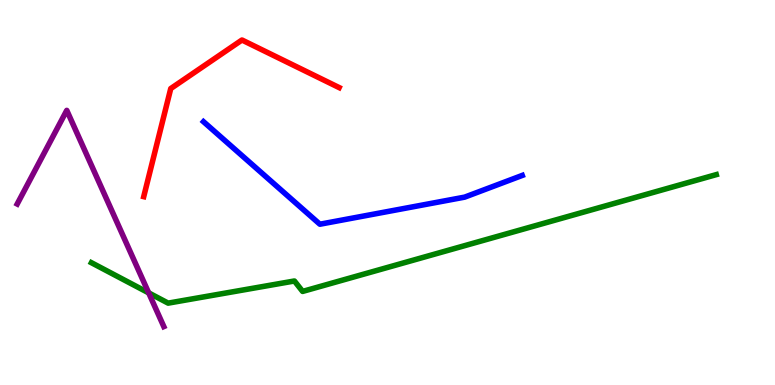[{'lines': ['blue', 'red'], 'intersections': []}, {'lines': ['green', 'red'], 'intersections': []}, {'lines': ['purple', 'red'], 'intersections': []}, {'lines': ['blue', 'green'], 'intersections': []}, {'lines': ['blue', 'purple'], 'intersections': []}, {'lines': ['green', 'purple'], 'intersections': [{'x': 1.92, 'y': 2.39}]}]